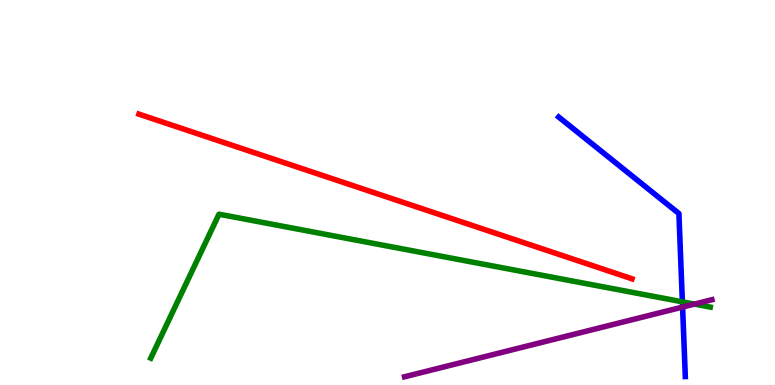[{'lines': ['blue', 'red'], 'intersections': []}, {'lines': ['green', 'red'], 'intersections': []}, {'lines': ['purple', 'red'], 'intersections': []}, {'lines': ['blue', 'green'], 'intersections': [{'x': 8.8, 'y': 2.16}]}, {'lines': ['blue', 'purple'], 'intersections': [{'x': 8.81, 'y': 2.02}]}, {'lines': ['green', 'purple'], 'intersections': [{'x': 8.96, 'y': 2.1}]}]